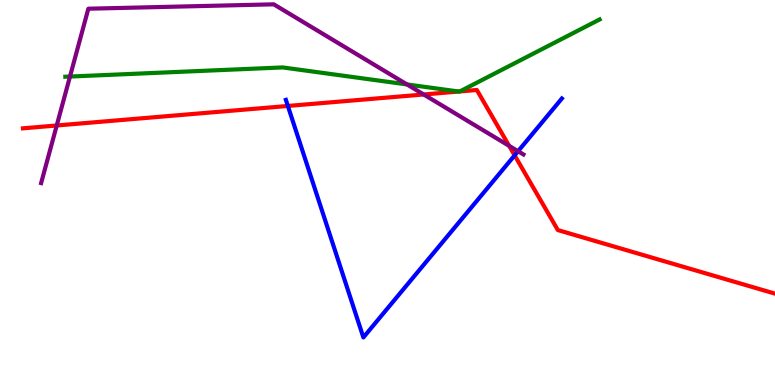[{'lines': ['blue', 'red'], 'intersections': [{'x': 3.71, 'y': 7.25}, {'x': 6.64, 'y': 5.96}]}, {'lines': ['green', 'red'], 'intersections': [{'x': 5.92, 'y': 7.62}, {'x': 5.93, 'y': 7.63}]}, {'lines': ['purple', 'red'], 'intersections': [{'x': 0.732, 'y': 6.74}, {'x': 5.47, 'y': 7.55}, {'x': 6.57, 'y': 6.21}]}, {'lines': ['blue', 'green'], 'intersections': []}, {'lines': ['blue', 'purple'], 'intersections': [{'x': 6.68, 'y': 6.07}]}, {'lines': ['green', 'purple'], 'intersections': [{'x': 0.903, 'y': 8.01}, {'x': 5.25, 'y': 7.81}]}]